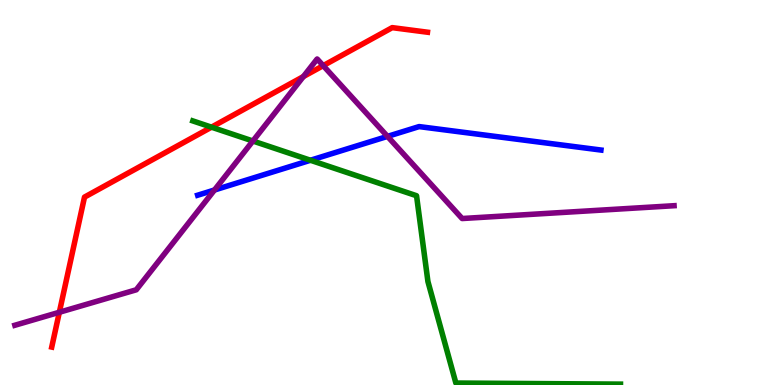[{'lines': ['blue', 'red'], 'intersections': []}, {'lines': ['green', 'red'], 'intersections': [{'x': 2.73, 'y': 6.7}]}, {'lines': ['purple', 'red'], 'intersections': [{'x': 0.766, 'y': 1.89}, {'x': 3.91, 'y': 8.01}, {'x': 4.17, 'y': 8.29}]}, {'lines': ['blue', 'green'], 'intersections': [{'x': 4.01, 'y': 5.84}]}, {'lines': ['blue', 'purple'], 'intersections': [{'x': 2.77, 'y': 5.06}, {'x': 5.0, 'y': 6.46}]}, {'lines': ['green', 'purple'], 'intersections': [{'x': 3.26, 'y': 6.34}]}]